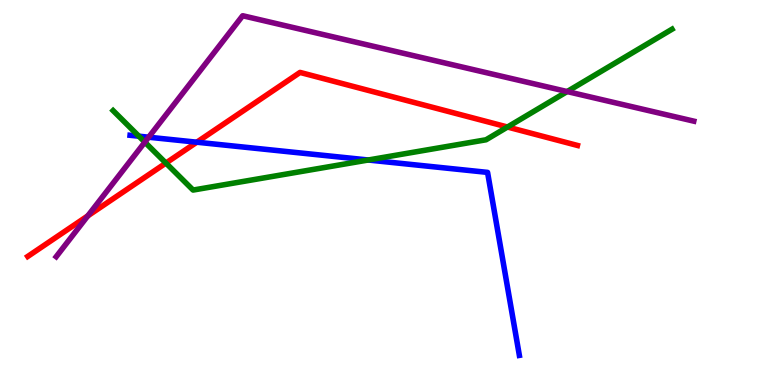[{'lines': ['blue', 'red'], 'intersections': [{'x': 2.54, 'y': 6.31}]}, {'lines': ['green', 'red'], 'intersections': [{'x': 2.14, 'y': 5.76}, {'x': 6.55, 'y': 6.7}]}, {'lines': ['purple', 'red'], 'intersections': [{'x': 1.13, 'y': 4.39}]}, {'lines': ['blue', 'green'], 'intersections': [{'x': 1.79, 'y': 6.46}, {'x': 4.75, 'y': 5.84}]}, {'lines': ['blue', 'purple'], 'intersections': [{'x': 1.92, 'y': 6.44}]}, {'lines': ['green', 'purple'], 'intersections': [{'x': 1.87, 'y': 6.31}, {'x': 7.32, 'y': 7.62}]}]